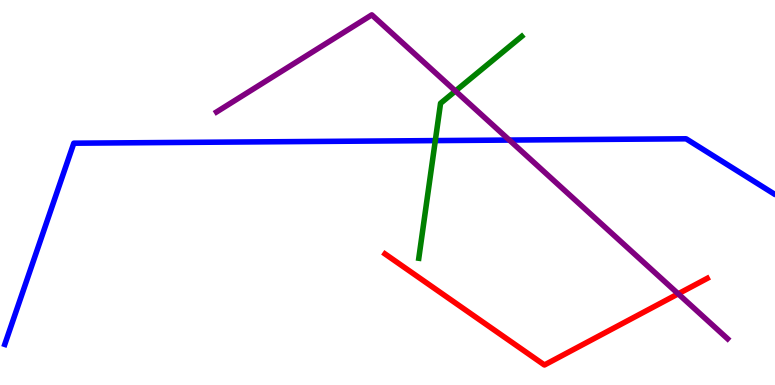[{'lines': ['blue', 'red'], 'intersections': []}, {'lines': ['green', 'red'], 'intersections': []}, {'lines': ['purple', 'red'], 'intersections': [{'x': 8.75, 'y': 2.37}]}, {'lines': ['blue', 'green'], 'intersections': [{'x': 5.62, 'y': 6.35}]}, {'lines': ['blue', 'purple'], 'intersections': [{'x': 6.57, 'y': 6.36}]}, {'lines': ['green', 'purple'], 'intersections': [{'x': 5.88, 'y': 7.64}]}]